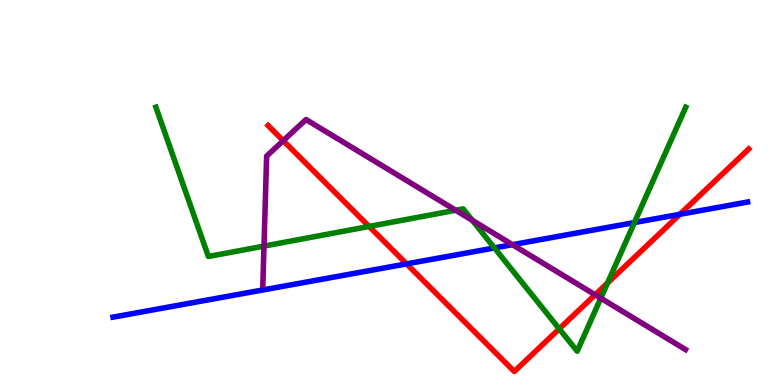[{'lines': ['blue', 'red'], 'intersections': [{'x': 5.25, 'y': 3.15}, {'x': 8.77, 'y': 4.43}]}, {'lines': ['green', 'red'], 'intersections': [{'x': 4.76, 'y': 4.12}, {'x': 7.22, 'y': 1.46}, {'x': 7.84, 'y': 2.65}]}, {'lines': ['purple', 'red'], 'intersections': [{'x': 3.65, 'y': 6.35}, {'x': 7.68, 'y': 2.34}]}, {'lines': ['blue', 'green'], 'intersections': [{'x': 6.38, 'y': 3.56}, {'x': 8.19, 'y': 4.22}]}, {'lines': ['blue', 'purple'], 'intersections': [{'x': 6.61, 'y': 3.64}]}, {'lines': ['green', 'purple'], 'intersections': [{'x': 3.41, 'y': 3.61}, {'x': 5.88, 'y': 4.54}, {'x': 6.09, 'y': 4.28}, {'x': 7.75, 'y': 2.25}]}]